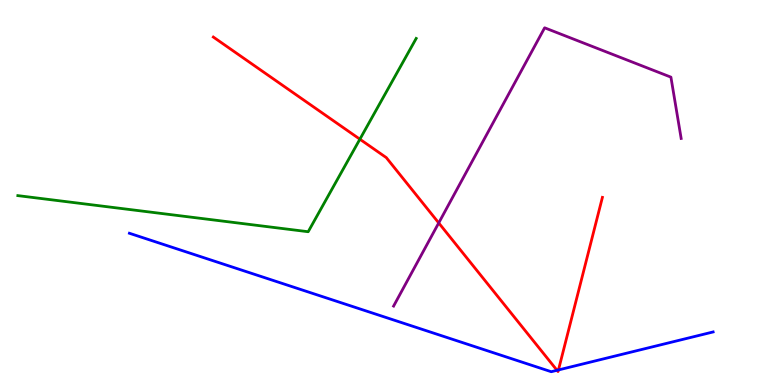[{'lines': ['blue', 'red'], 'intersections': [{'x': 7.19, 'y': 0.382}, {'x': 7.21, 'y': 0.391}]}, {'lines': ['green', 'red'], 'intersections': [{'x': 4.64, 'y': 6.38}]}, {'lines': ['purple', 'red'], 'intersections': [{'x': 5.66, 'y': 4.21}]}, {'lines': ['blue', 'green'], 'intersections': []}, {'lines': ['blue', 'purple'], 'intersections': []}, {'lines': ['green', 'purple'], 'intersections': []}]